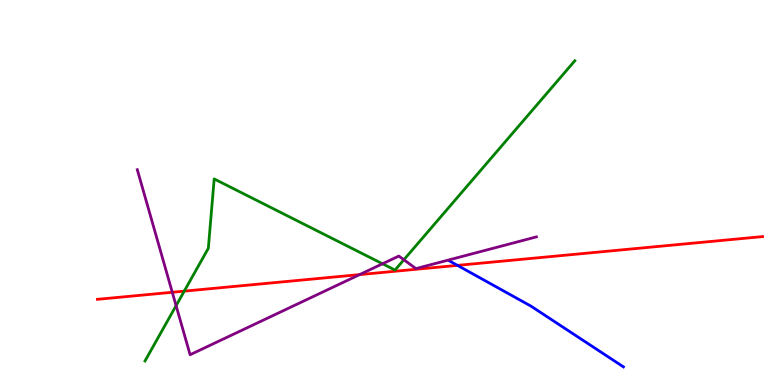[{'lines': ['blue', 'red'], 'intersections': [{'x': 5.9, 'y': 3.11}]}, {'lines': ['green', 'red'], 'intersections': [{'x': 2.38, 'y': 2.44}]}, {'lines': ['purple', 'red'], 'intersections': [{'x': 2.22, 'y': 2.41}, {'x': 4.64, 'y': 2.87}]}, {'lines': ['blue', 'green'], 'intersections': []}, {'lines': ['blue', 'purple'], 'intersections': []}, {'lines': ['green', 'purple'], 'intersections': [{'x': 2.27, 'y': 2.06}, {'x': 4.94, 'y': 3.15}, {'x': 5.21, 'y': 3.25}]}]